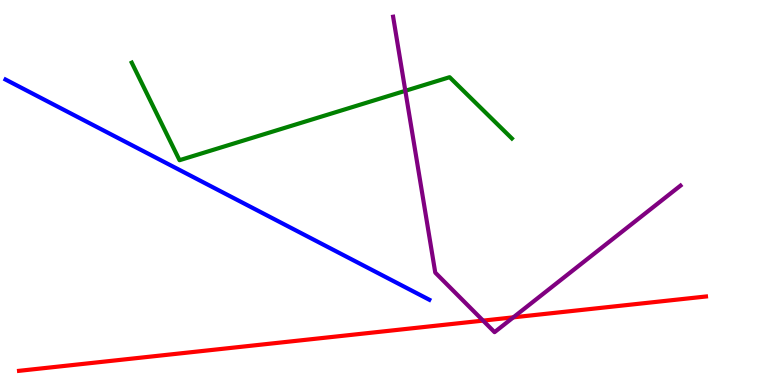[{'lines': ['blue', 'red'], 'intersections': []}, {'lines': ['green', 'red'], 'intersections': []}, {'lines': ['purple', 'red'], 'intersections': [{'x': 6.23, 'y': 1.67}, {'x': 6.62, 'y': 1.76}]}, {'lines': ['blue', 'green'], 'intersections': []}, {'lines': ['blue', 'purple'], 'intersections': []}, {'lines': ['green', 'purple'], 'intersections': [{'x': 5.23, 'y': 7.64}]}]